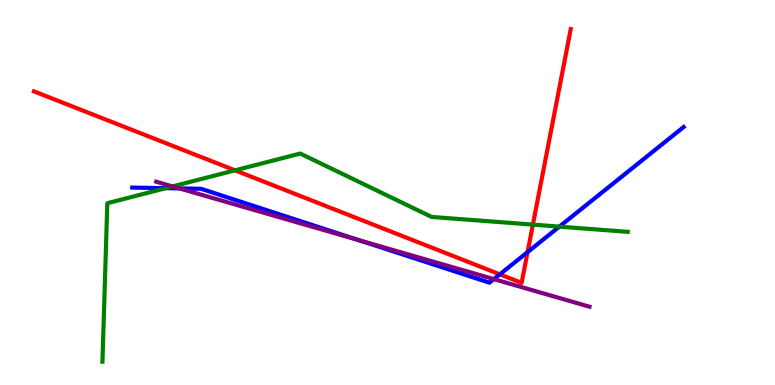[{'lines': ['blue', 'red'], 'intersections': [{'x': 6.45, 'y': 2.87}, {'x': 6.81, 'y': 3.45}]}, {'lines': ['green', 'red'], 'intersections': [{'x': 3.03, 'y': 5.58}, {'x': 6.88, 'y': 4.17}]}, {'lines': ['purple', 'red'], 'intersections': []}, {'lines': ['blue', 'green'], 'intersections': [{'x': 2.14, 'y': 5.11}, {'x': 7.22, 'y': 4.11}]}, {'lines': ['blue', 'purple'], 'intersections': [{'x': 2.31, 'y': 5.11}, {'x': 4.63, 'y': 3.76}, {'x': 6.37, 'y': 2.75}]}, {'lines': ['green', 'purple'], 'intersections': [{'x': 2.23, 'y': 5.16}]}]